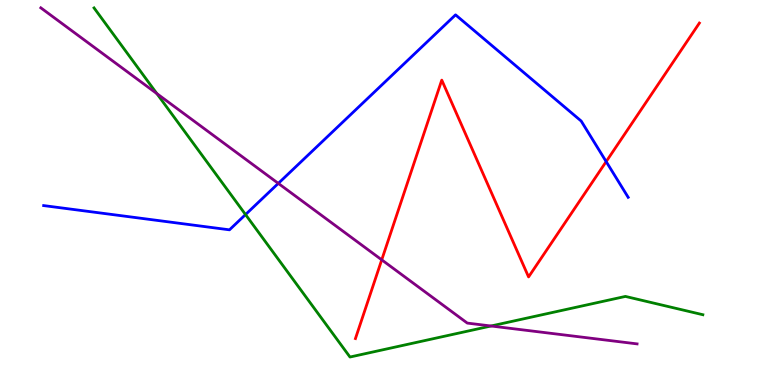[{'lines': ['blue', 'red'], 'intersections': [{'x': 7.82, 'y': 5.8}]}, {'lines': ['green', 'red'], 'intersections': []}, {'lines': ['purple', 'red'], 'intersections': [{'x': 4.93, 'y': 3.25}]}, {'lines': ['blue', 'green'], 'intersections': [{'x': 3.17, 'y': 4.43}]}, {'lines': ['blue', 'purple'], 'intersections': [{'x': 3.59, 'y': 5.24}]}, {'lines': ['green', 'purple'], 'intersections': [{'x': 2.02, 'y': 7.57}, {'x': 6.34, 'y': 1.53}]}]